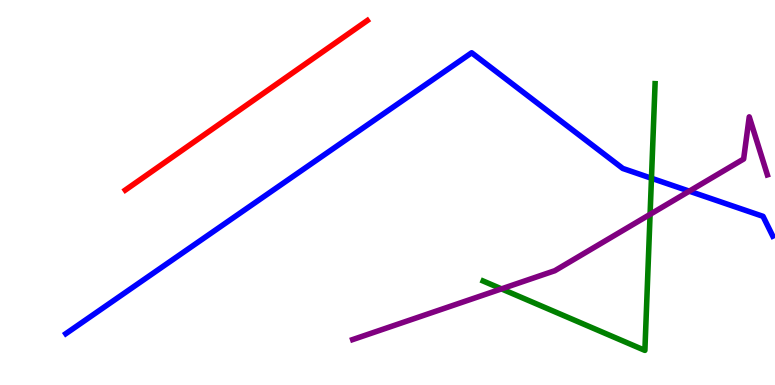[{'lines': ['blue', 'red'], 'intersections': []}, {'lines': ['green', 'red'], 'intersections': []}, {'lines': ['purple', 'red'], 'intersections': []}, {'lines': ['blue', 'green'], 'intersections': [{'x': 8.41, 'y': 5.37}]}, {'lines': ['blue', 'purple'], 'intersections': [{'x': 8.89, 'y': 5.03}]}, {'lines': ['green', 'purple'], 'intersections': [{'x': 6.47, 'y': 2.5}, {'x': 8.39, 'y': 4.43}]}]